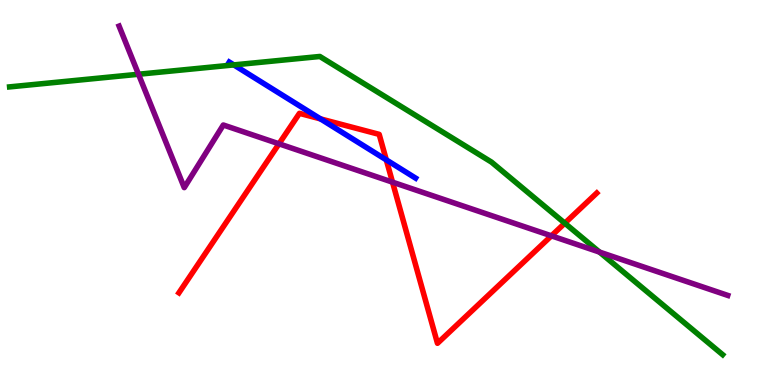[{'lines': ['blue', 'red'], 'intersections': [{'x': 4.14, 'y': 6.91}, {'x': 4.98, 'y': 5.85}]}, {'lines': ['green', 'red'], 'intersections': [{'x': 7.29, 'y': 4.2}]}, {'lines': ['purple', 'red'], 'intersections': [{'x': 3.6, 'y': 6.26}, {'x': 5.06, 'y': 5.27}, {'x': 7.11, 'y': 3.87}]}, {'lines': ['blue', 'green'], 'intersections': [{'x': 3.02, 'y': 8.31}]}, {'lines': ['blue', 'purple'], 'intersections': []}, {'lines': ['green', 'purple'], 'intersections': [{'x': 1.79, 'y': 8.07}, {'x': 7.74, 'y': 3.45}]}]